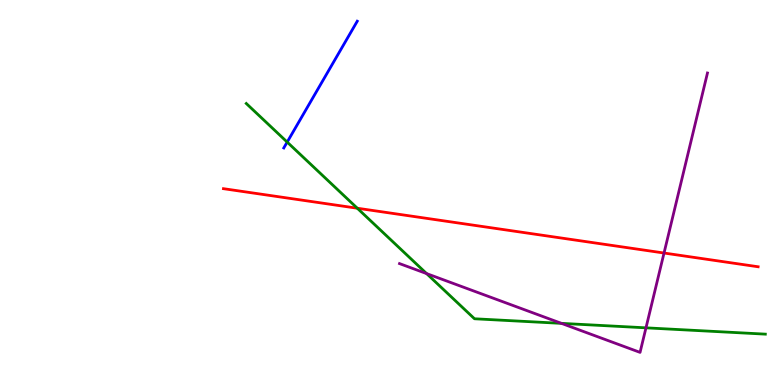[{'lines': ['blue', 'red'], 'intersections': []}, {'lines': ['green', 'red'], 'intersections': [{'x': 4.61, 'y': 4.59}]}, {'lines': ['purple', 'red'], 'intersections': [{'x': 8.57, 'y': 3.43}]}, {'lines': ['blue', 'green'], 'intersections': [{'x': 3.71, 'y': 6.31}]}, {'lines': ['blue', 'purple'], 'intersections': []}, {'lines': ['green', 'purple'], 'intersections': [{'x': 5.5, 'y': 2.89}, {'x': 7.24, 'y': 1.6}, {'x': 8.34, 'y': 1.48}]}]